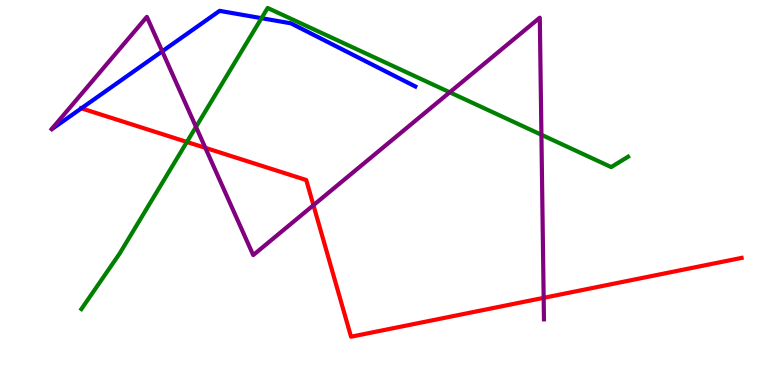[{'lines': ['blue', 'red'], 'intersections': [{'x': 1.05, 'y': 7.19}]}, {'lines': ['green', 'red'], 'intersections': [{'x': 2.41, 'y': 6.31}]}, {'lines': ['purple', 'red'], 'intersections': [{'x': 2.65, 'y': 6.16}, {'x': 4.04, 'y': 4.67}, {'x': 7.02, 'y': 2.26}]}, {'lines': ['blue', 'green'], 'intersections': [{'x': 3.37, 'y': 9.53}]}, {'lines': ['blue', 'purple'], 'intersections': [{'x': 2.09, 'y': 8.67}]}, {'lines': ['green', 'purple'], 'intersections': [{'x': 2.53, 'y': 6.7}, {'x': 5.8, 'y': 7.6}, {'x': 6.99, 'y': 6.5}]}]